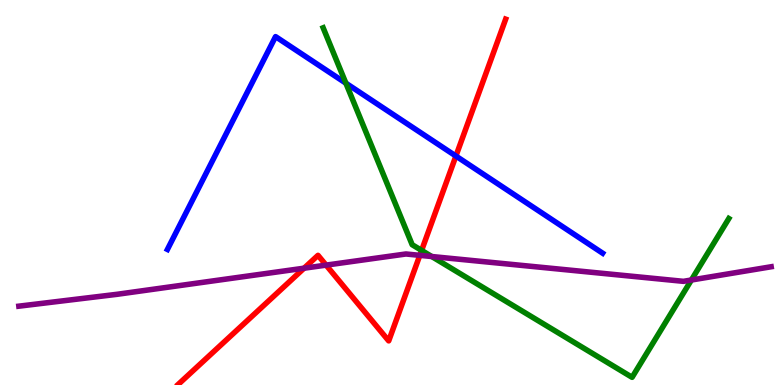[{'lines': ['blue', 'red'], 'intersections': [{'x': 5.88, 'y': 5.95}]}, {'lines': ['green', 'red'], 'intersections': [{'x': 5.44, 'y': 3.5}]}, {'lines': ['purple', 'red'], 'intersections': [{'x': 3.92, 'y': 3.03}, {'x': 4.21, 'y': 3.11}, {'x': 5.42, 'y': 3.37}]}, {'lines': ['blue', 'green'], 'intersections': [{'x': 4.46, 'y': 7.84}]}, {'lines': ['blue', 'purple'], 'intersections': []}, {'lines': ['green', 'purple'], 'intersections': [{'x': 5.57, 'y': 3.34}, {'x': 8.92, 'y': 2.73}]}]